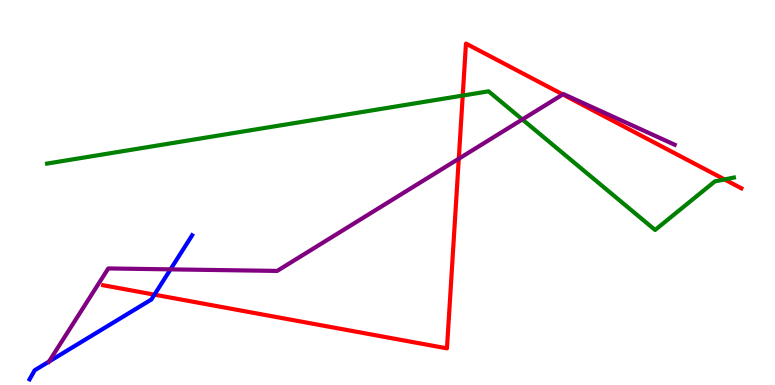[{'lines': ['blue', 'red'], 'intersections': [{'x': 1.99, 'y': 2.35}]}, {'lines': ['green', 'red'], 'intersections': [{'x': 5.97, 'y': 7.52}, {'x': 9.35, 'y': 5.34}]}, {'lines': ['purple', 'red'], 'intersections': [{'x': 5.92, 'y': 5.88}, {'x': 7.26, 'y': 7.55}]}, {'lines': ['blue', 'green'], 'intersections': []}, {'lines': ['blue', 'purple'], 'intersections': [{'x': 0.631, 'y': 0.607}, {'x': 2.2, 'y': 3.0}]}, {'lines': ['green', 'purple'], 'intersections': [{'x': 6.74, 'y': 6.9}]}]